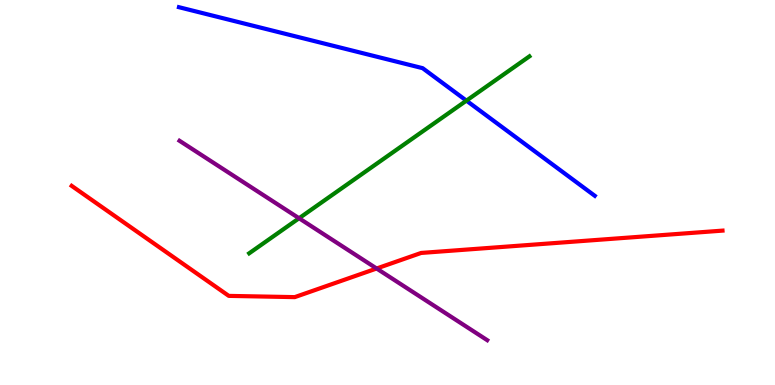[{'lines': ['blue', 'red'], 'intersections': []}, {'lines': ['green', 'red'], 'intersections': []}, {'lines': ['purple', 'red'], 'intersections': [{'x': 4.86, 'y': 3.03}]}, {'lines': ['blue', 'green'], 'intersections': [{'x': 6.02, 'y': 7.39}]}, {'lines': ['blue', 'purple'], 'intersections': []}, {'lines': ['green', 'purple'], 'intersections': [{'x': 3.86, 'y': 4.33}]}]